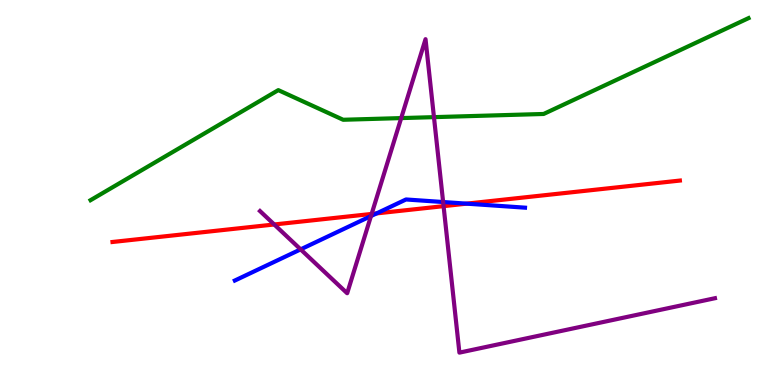[{'lines': ['blue', 'red'], 'intersections': [{'x': 4.86, 'y': 4.46}, {'x': 6.02, 'y': 4.71}]}, {'lines': ['green', 'red'], 'intersections': []}, {'lines': ['purple', 'red'], 'intersections': [{'x': 3.54, 'y': 4.17}, {'x': 4.8, 'y': 4.44}, {'x': 5.72, 'y': 4.65}]}, {'lines': ['blue', 'green'], 'intersections': []}, {'lines': ['blue', 'purple'], 'intersections': [{'x': 3.88, 'y': 3.52}, {'x': 4.79, 'y': 4.39}, {'x': 5.72, 'y': 4.75}]}, {'lines': ['green', 'purple'], 'intersections': [{'x': 5.18, 'y': 6.93}, {'x': 5.6, 'y': 6.96}]}]